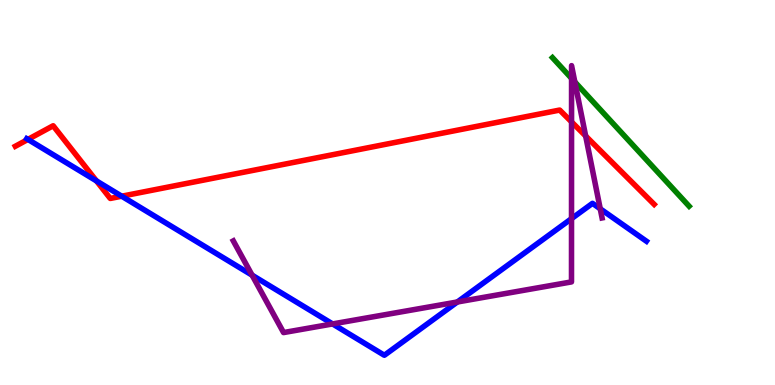[{'lines': ['blue', 'red'], 'intersections': [{'x': 0.361, 'y': 6.38}, {'x': 1.24, 'y': 5.3}, {'x': 1.57, 'y': 4.9}]}, {'lines': ['green', 'red'], 'intersections': []}, {'lines': ['purple', 'red'], 'intersections': [{'x': 7.37, 'y': 6.83}, {'x': 7.56, 'y': 6.47}]}, {'lines': ['blue', 'green'], 'intersections': []}, {'lines': ['blue', 'purple'], 'intersections': [{'x': 3.25, 'y': 2.85}, {'x': 4.29, 'y': 1.59}, {'x': 5.9, 'y': 2.16}, {'x': 7.37, 'y': 4.32}, {'x': 7.75, 'y': 4.58}]}, {'lines': ['green', 'purple'], 'intersections': [{'x': 7.38, 'y': 7.96}, {'x': 7.42, 'y': 7.87}]}]